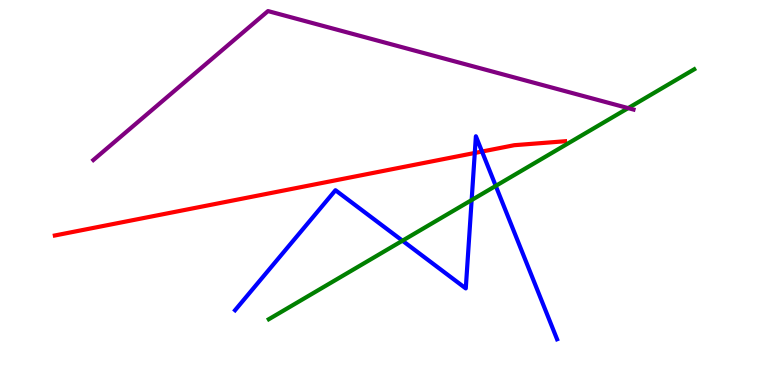[{'lines': ['blue', 'red'], 'intersections': [{'x': 6.13, 'y': 6.03}, {'x': 6.22, 'y': 6.06}]}, {'lines': ['green', 'red'], 'intersections': []}, {'lines': ['purple', 'red'], 'intersections': []}, {'lines': ['blue', 'green'], 'intersections': [{'x': 5.19, 'y': 3.75}, {'x': 6.09, 'y': 4.8}, {'x': 6.4, 'y': 5.17}]}, {'lines': ['blue', 'purple'], 'intersections': []}, {'lines': ['green', 'purple'], 'intersections': [{'x': 8.11, 'y': 7.19}]}]